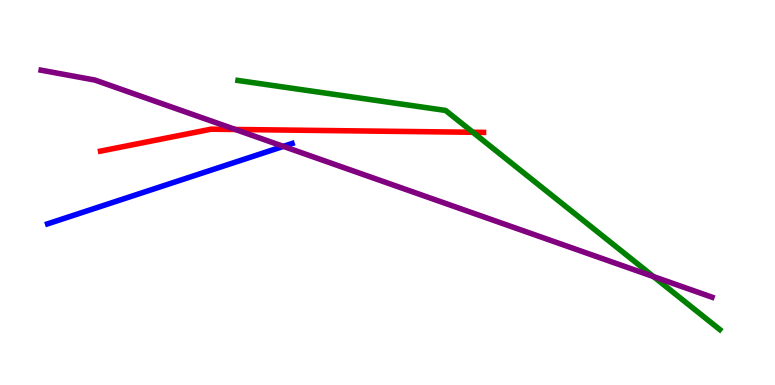[{'lines': ['blue', 'red'], 'intersections': []}, {'lines': ['green', 'red'], 'intersections': [{'x': 6.1, 'y': 6.56}]}, {'lines': ['purple', 'red'], 'intersections': [{'x': 3.04, 'y': 6.64}]}, {'lines': ['blue', 'green'], 'intersections': []}, {'lines': ['blue', 'purple'], 'intersections': [{'x': 3.66, 'y': 6.2}]}, {'lines': ['green', 'purple'], 'intersections': [{'x': 8.43, 'y': 2.82}]}]